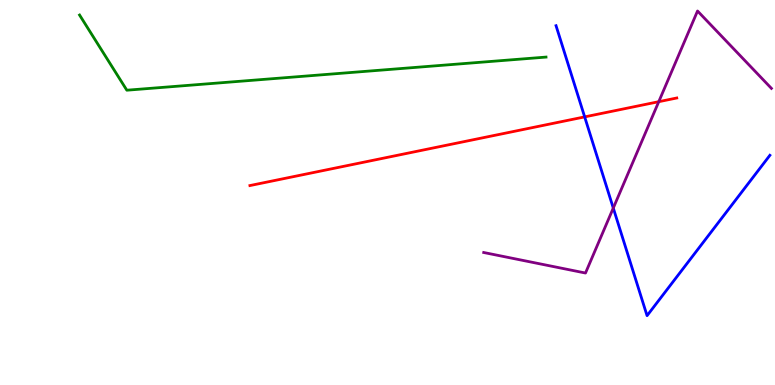[{'lines': ['blue', 'red'], 'intersections': [{'x': 7.54, 'y': 6.96}]}, {'lines': ['green', 'red'], 'intersections': []}, {'lines': ['purple', 'red'], 'intersections': [{'x': 8.5, 'y': 7.36}]}, {'lines': ['blue', 'green'], 'intersections': []}, {'lines': ['blue', 'purple'], 'intersections': [{'x': 7.91, 'y': 4.6}]}, {'lines': ['green', 'purple'], 'intersections': []}]